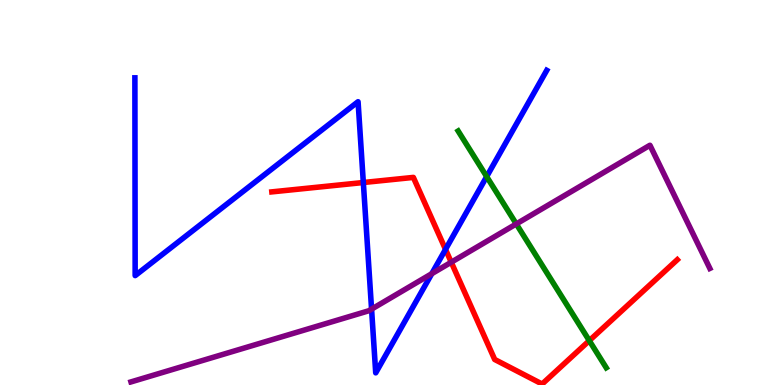[{'lines': ['blue', 'red'], 'intersections': [{'x': 4.69, 'y': 5.26}, {'x': 5.75, 'y': 3.52}]}, {'lines': ['green', 'red'], 'intersections': [{'x': 7.6, 'y': 1.15}]}, {'lines': ['purple', 'red'], 'intersections': [{'x': 5.82, 'y': 3.19}]}, {'lines': ['blue', 'green'], 'intersections': [{'x': 6.28, 'y': 5.41}]}, {'lines': ['blue', 'purple'], 'intersections': [{'x': 4.79, 'y': 1.97}, {'x': 5.57, 'y': 2.89}]}, {'lines': ['green', 'purple'], 'intersections': [{'x': 6.66, 'y': 4.18}]}]